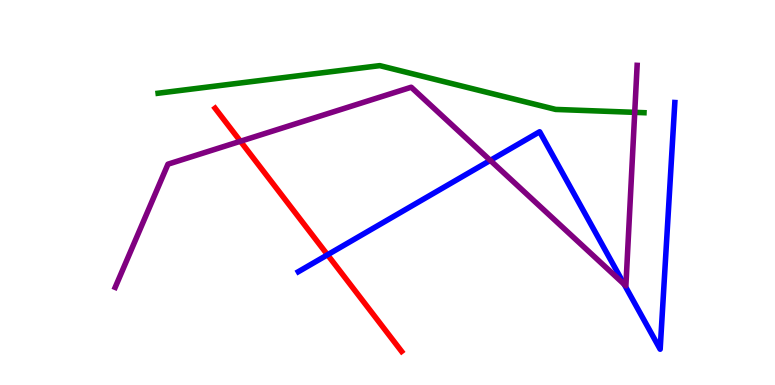[{'lines': ['blue', 'red'], 'intersections': [{'x': 4.23, 'y': 3.38}]}, {'lines': ['green', 'red'], 'intersections': []}, {'lines': ['purple', 'red'], 'intersections': [{'x': 3.1, 'y': 6.33}]}, {'lines': ['blue', 'green'], 'intersections': []}, {'lines': ['blue', 'purple'], 'intersections': [{'x': 6.33, 'y': 5.83}, {'x': 8.05, 'y': 2.62}]}, {'lines': ['green', 'purple'], 'intersections': [{'x': 8.19, 'y': 7.08}]}]